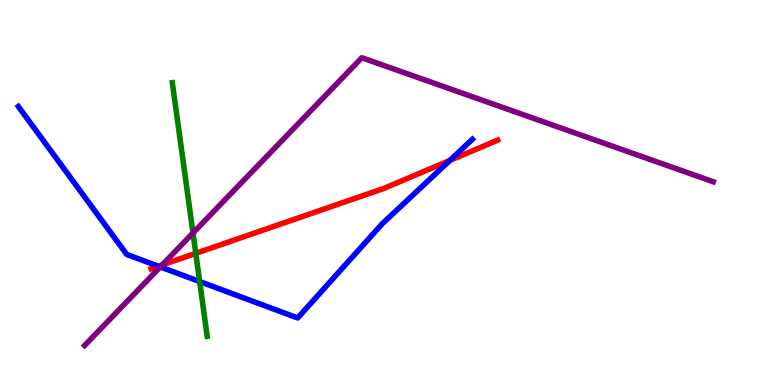[{'lines': ['blue', 'red'], 'intersections': [{'x': 2.04, 'y': 3.09}, {'x': 5.8, 'y': 5.83}]}, {'lines': ['green', 'red'], 'intersections': [{'x': 2.53, 'y': 3.42}]}, {'lines': ['purple', 'red'], 'intersections': [{'x': 2.09, 'y': 3.12}]}, {'lines': ['blue', 'green'], 'intersections': [{'x': 2.58, 'y': 2.69}]}, {'lines': ['blue', 'purple'], 'intersections': [{'x': 2.07, 'y': 3.07}]}, {'lines': ['green', 'purple'], 'intersections': [{'x': 2.49, 'y': 3.95}]}]